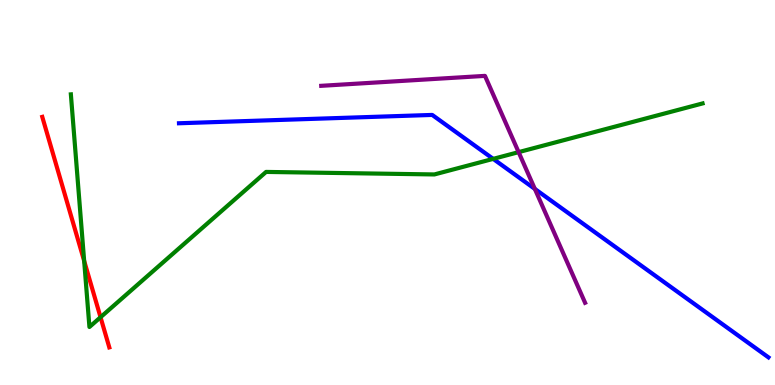[{'lines': ['blue', 'red'], 'intersections': []}, {'lines': ['green', 'red'], 'intersections': [{'x': 1.09, 'y': 3.22}, {'x': 1.3, 'y': 1.76}]}, {'lines': ['purple', 'red'], 'intersections': []}, {'lines': ['blue', 'green'], 'intersections': [{'x': 6.36, 'y': 5.87}]}, {'lines': ['blue', 'purple'], 'intersections': [{'x': 6.9, 'y': 5.09}]}, {'lines': ['green', 'purple'], 'intersections': [{'x': 6.69, 'y': 6.05}]}]